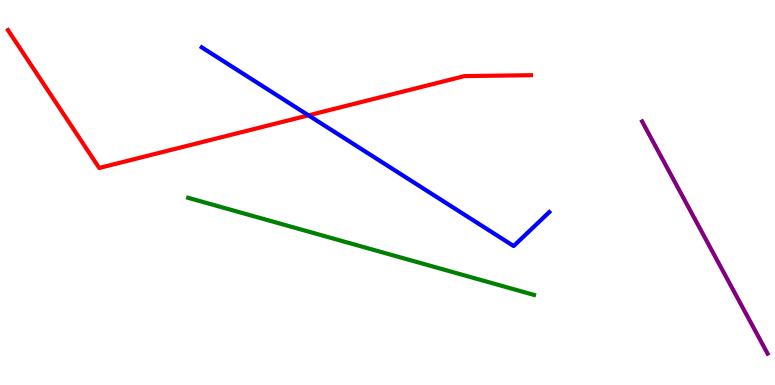[{'lines': ['blue', 'red'], 'intersections': [{'x': 3.98, 'y': 7.0}]}, {'lines': ['green', 'red'], 'intersections': []}, {'lines': ['purple', 'red'], 'intersections': []}, {'lines': ['blue', 'green'], 'intersections': []}, {'lines': ['blue', 'purple'], 'intersections': []}, {'lines': ['green', 'purple'], 'intersections': []}]